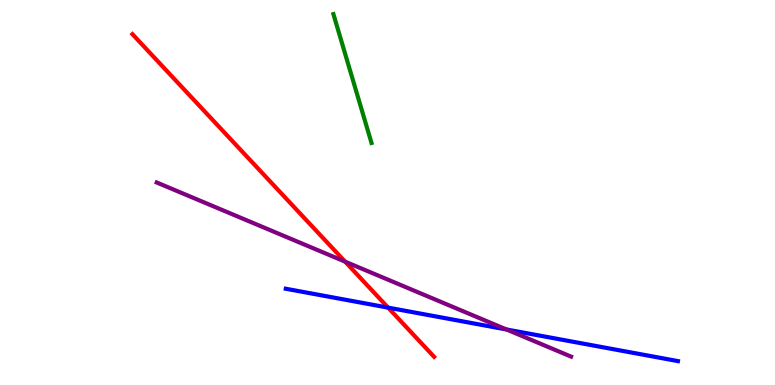[{'lines': ['blue', 'red'], 'intersections': [{'x': 5.01, 'y': 2.01}]}, {'lines': ['green', 'red'], 'intersections': []}, {'lines': ['purple', 'red'], 'intersections': [{'x': 4.45, 'y': 3.2}]}, {'lines': ['blue', 'green'], 'intersections': []}, {'lines': ['blue', 'purple'], 'intersections': [{'x': 6.54, 'y': 1.44}]}, {'lines': ['green', 'purple'], 'intersections': []}]